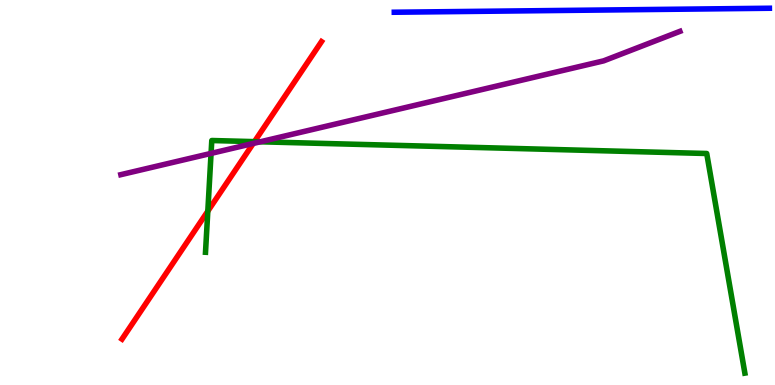[{'lines': ['blue', 'red'], 'intersections': []}, {'lines': ['green', 'red'], 'intersections': [{'x': 2.68, 'y': 4.52}, {'x': 3.28, 'y': 6.32}]}, {'lines': ['purple', 'red'], 'intersections': [{'x': 3.27, 'y': 6.27}]}, {'lines': ['blue', 'green'], 'intersections': []}, {'lines': ['blue', 'purple'], 'intersections': []}, {'lines': ['green', 'purple'], 'intersections': [{'x': 2.72, 'y': 6.02}, {'x': 3.36, 'y': 6.32}]}]